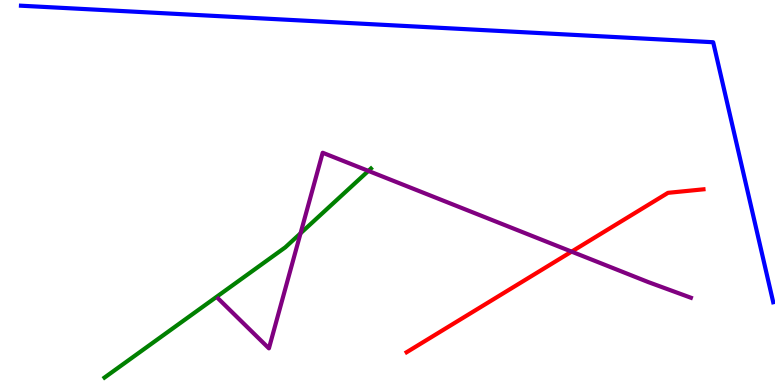[{'lines': ['blue', 'red'], 'intersections': []}, {'lines': ['green', 'red'], 'intersections': []}, {'lines': ['purple', 'red'], 'intersections': [{'x': 7.38, 'y': 3.46}]}, {'lines': ['blue', 'green'], 'intersections': []}, {'lines': ['blue', 'purple'], 'intersections': []}, {'lines': ['green', 'purple'], 'intersections': [{'x': 3.88, 'y': 3.94}, {'x': 4.75, 'y': 5.56}]}]